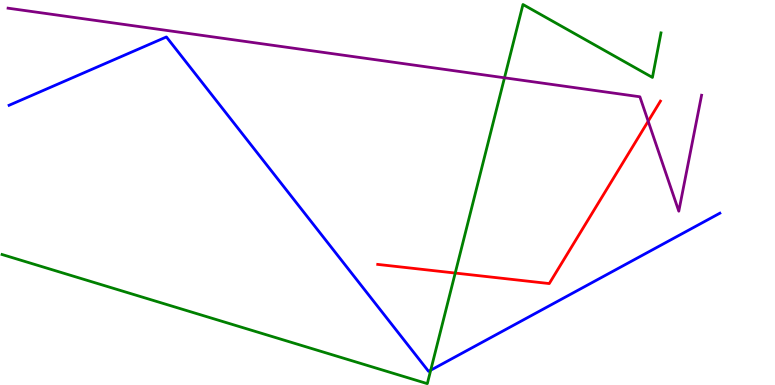[{'lines': ['blue', 'red'], 'intersections': []}, {'lines': ['green', 'red'], 'intersections': [{'x': 5.87, 'y': 2.91}]}, {'lines': ['purple', 'red'], 'intersections': [{'x': 8.36, 'y': 6.85}]}, {'lines': ['blue', 'green'], 'intersections': [{'x': 5.56, 'y': 0.384}]}, {'lines': ['blue', 'purple'], 'intersections': []}, {'lines': ['green', 'purple'], 'intersections': [{'x': 6.51, 'y': 7.98}]}]